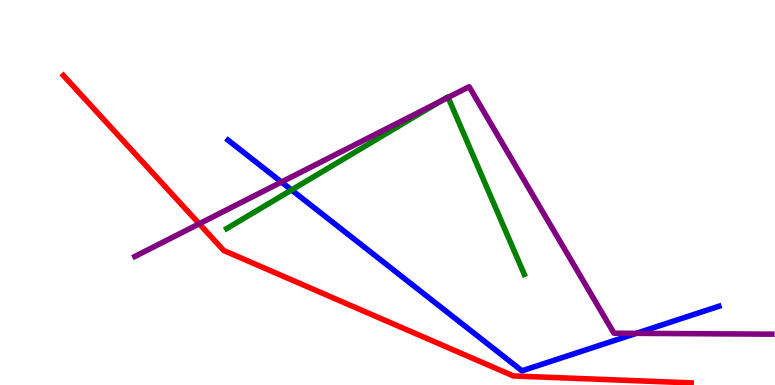[{'lines': ['blue', 'red'], 'intersections': []}, {'lines': ['green', 'red'], 'intersections': []}, {'lines': ['purple', 'red'], 'intersections': [{'x': 2.57, 'y': 4.19}]}, {'lines': ['blue', 'green'], 'intersections': [{'x': 3.76, 'y': 5.07}]}, {'lines': ['blue', 'purple'], 'intersections': [{'x': 3.63, 'y': 5.27}, {'x': 8.21, 'y': 1.34}]}, {'lines': ['green', 'purple'], 'intersections': [{'x': 5.68, 'y': 7.36}, {'x': 5.78, 'y': 7.47}]}]